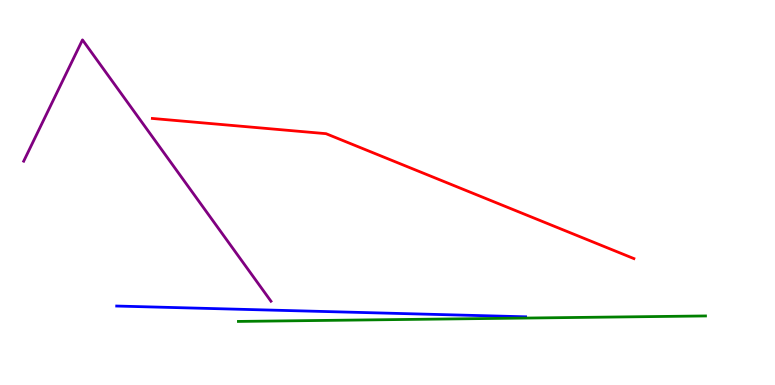[{'lines': ['blue', 'red'], 'intersections': []}, {'lines': ['green', 'red'], 'intersections': []}, {'lines': ['purple', 'red'], 'intersections': []}, {'lines': ['blue', 'green'], 'intersections': []}, {'lines': ['blue', 'purple'], 'intersections': []}, {'lines': ['green', 'purple'], 'intersections': []}]